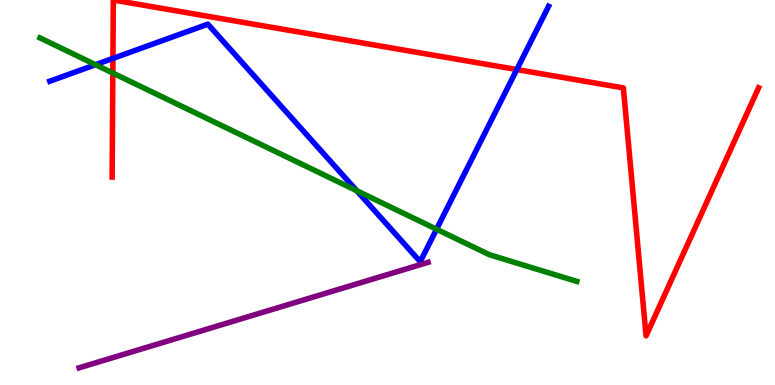[{'lines': ['blue', 'red'], 'intersections': [{'x': 1.46, 'y': 8.48}, {'x': 6.67, 'y': 8.19}]}, {'lines': ['green', 'red'], 'intersections': [{'x': 1.46, 'y': 8.1}]}, {'lines': ['purple', 'red'], 'intersections': []}, {'lines': ['blue', 'green'], 'intersections': [{'x': 1.23, 'y': 8.32}, {'x': 4.6, 'y': 5.05}, {'x': 5.63, 'y': 4.05}]}, {'lines': ['blue', 'purple'], 'intersections': []}, {'lines': ['green', 'purple'], 'intersections': []}]